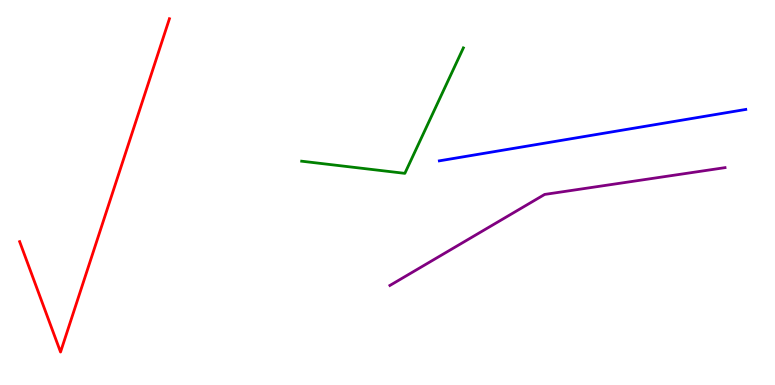[{'lines': ['blue', 'red'], 'intersections': []}, {'lines': ['green', 'red'], 'intersections': []}, {'lines': ['purple', 'red'], 'intersections': []}, {'lines': ['blue', 'green'], 'intersections': []}, {'lines': ['blue', 'purple'], 'intersections': []}, {'lines': ['green', 'purple'], 'intersections': []}]